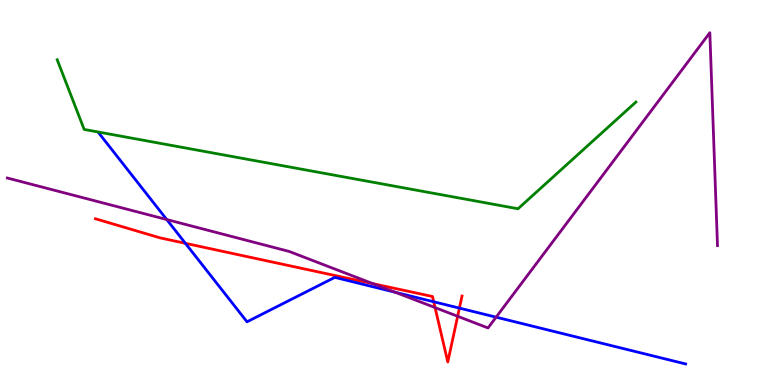[{'lines': ['blue', 'red'], 'intersections': [{'x': 2.39, 'y': 3.68}, {'x': 5.6, 'y': 2.16}, {'x': 5.93, 'y': 2.0}]}, {'lines': ['green', 'red'], 'intersections': []}, {'lines': ['purple', 'red'], 'intersections': [{'x': 4.81, 'y': 2.63}, {'x': 5.61, 'y': 2.01}, {'x': 5.91, 'y': 1.78}]}, {'lines': ['blue', 'green'], 'intersections': []}, {'lines': ['blue', 'purple'], 'intersections': [{'x': 2.15, 'y': 4.3}, {'x': 5.1, 'y': 2.41}, {'x': 6.4, 'y': 1.76}]}, {'lines': ['green', 'purple'], 'intersections': []}]